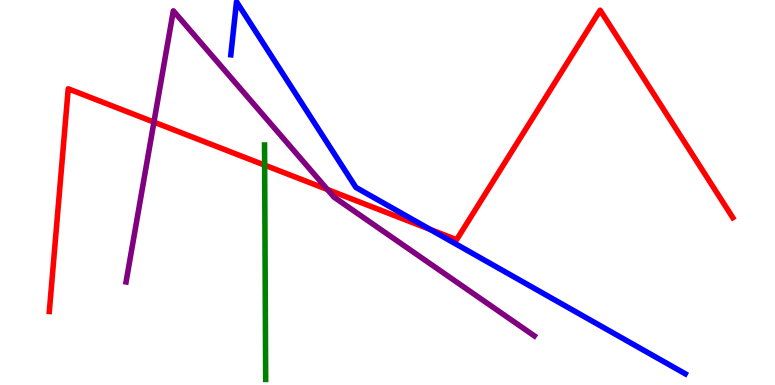[{'lines': ['blue', 'red'], 'intersections': [{'x': 5.55, 'y': 4.04}]}, {'lines': ['green', 'red'], 'intersections': [{'x': 3.41, 'y': 5.71}]}, {'lines': ['purple', 'red'], 'intersections': [{'x': 1.99, 'y': 6.83}, {'x': 4.22, 'y': 5.08}]}, {'lines': ['blue', 'green'], 'intersections': []}, {'lines': ['blue', 'purple'], 'intersections': []}, {'lines': ['green', 'purple'], 'intersections': []}]